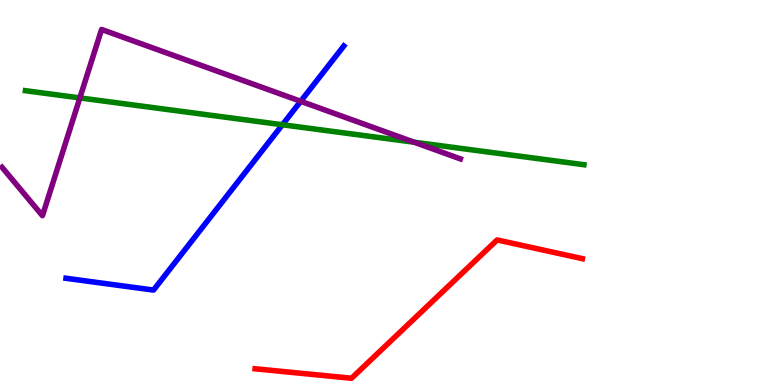[{'lines': ['blue', 'red'], 'intersections': []}, {'lines': ['green', 'red'], 'intersections': []}, {'lines': ['purple', 'red'], 'intersections': []}, {'lines': ['blue', 'green'], 'intersections': [{'x': 3.64, 'y': 6.76}]}, {'lines': ['blue', 'purple'], 'intersections': [{'x': 3.88, 'y': 7.37}]}, {'lines': ['green', 'purple'], 'intersections': [{'x': 1.03, 'y': 7.46}, {'x': 5.34, 'y': 6.31}]}]